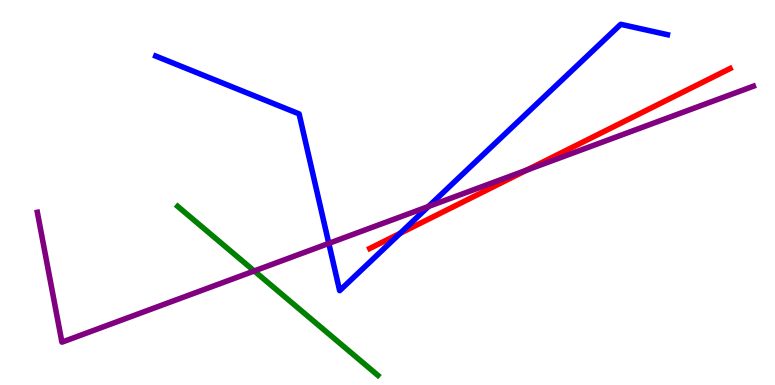[{'lines': ['blue', 'red'], 'intersections': [{'x': 5.16, 'y': 3.94}]}, {'lines': ['green', 'red'], 'intersections': []}, {'lines': ['purple', 'red'], 'intersections': [{'x': 6.8, 'y': 5.58}]}, {'lines': ['blue', 'green'], 'intersections': []}, {'lines': ['blue', 'purple'], 'intersections': [{'x': 4.24, 'y': 3.68}, {'x': 5.53, 'y': 4.64}]}, {'lines': ['green', 'purple'], 'intersections': [{'x': 3.28, 'y': 2.96}]}]